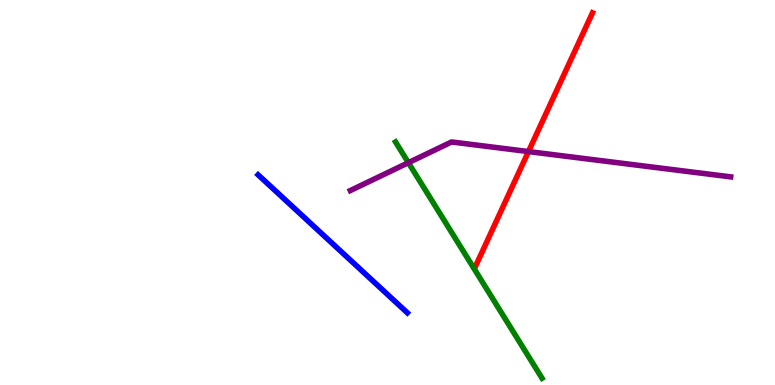[{'lines': ['blue', 'red'], 'intersections': []}, {'lines': ['green', 'red'], 'intersections': []}, {'lines': ['purple', 'red'], 'intersections': [{'x': 6.82, 'y': 6.06}]}, {'lines': ['blue', 'green'], 'intersections': []}, {'lines': ['blue', 'purple'], 'intersections': []}, {'lines': ['green', 'purple'], 'intersections': [{'x': 5.27, 'y': 5.77}]}]